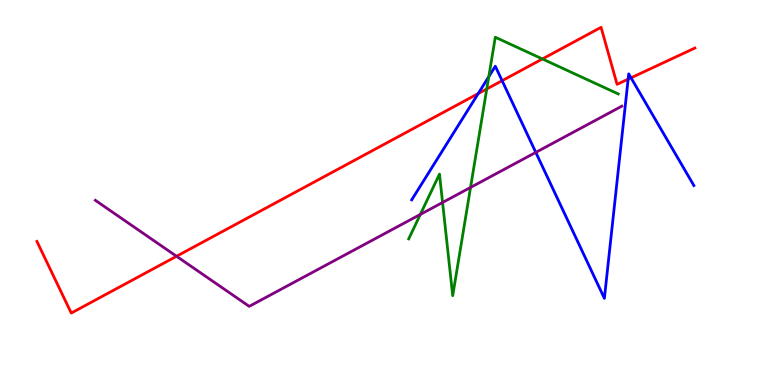[{'lines': ['blue', 'red'], 'intersections': [{'x': 6.17, 'y': 7.57}, {'x': 6.48, 'y': 7.9}, {'x': 8.11, 'y': 7.94}, {'x': 8.14, 'y': 7.98}]}, {'lines': ['green', 'red'], 'intersections': [{'x': 6.28, 'y': 7.69}, {'x': 7.0, 'y': 8.47}]}, {'lines': ['purple', 'red'], 'intersections': [{'x': 2.28, 'y': 3.34}]}, {'lines': ['blue', 'green'], 'intersections': [{'x': 6.31, 'y': 8.01}]}, {'lines': ['blue', 'purple'], 'intersections': [{'x': 6.91, 'y': 6.04}]}, {'lines': ['green', 'purple'], 'intersections': [{'x': 5.42, 'y': 4.43}, {'x': 5.71, 'y': 4.74}, {'x': 6.07, 'y': 5.13}]}]